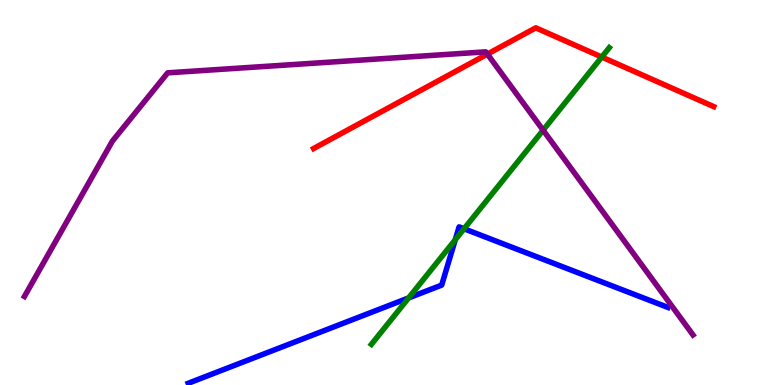[{'lines': ['blue', 'red'], 'intersections': []}, {'lines': ['green', 'red'], 'intersections': [{'x': 7.76, 'y': 8.52}]}, {'lines': ['purple', 'red'], 'intersections': [{'x': 6.29, 'y': 8.59}]}, {'lines': ['blue', 'green'], 'intersections': [{'x': 5.27, 'y': 2.26}, {'x': 5.87, 'y': 3.77}, {'x': 5.99, 'y': 4.06}]}, {'lines': ['blue', 'purple'], 'intersections': []}, {'lines': ['green', 'purple'], 'intersections': [{'x': 7.01, 'y': 6.62}]}]